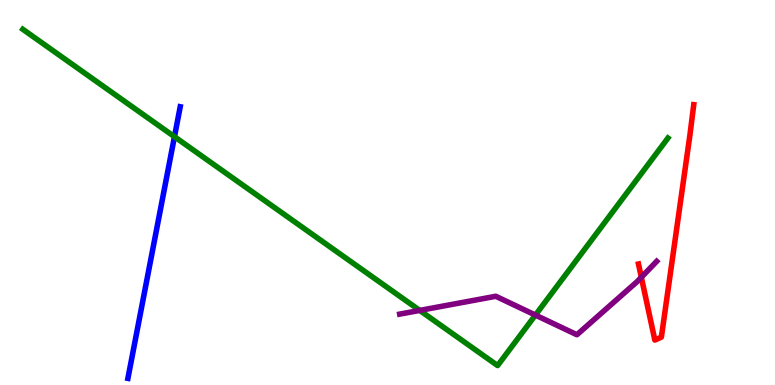[{'lines': ['blue', 'red'], 'intersections': []}, {'lines': ['green', 'red'], 'intersections': []}, {'lines': ['purple', 'red'], 'intersections': [{'x': 8.28, 'y': 2.8}]}, {'lines': ['blue', 'green'], 'intersections': [{'x': 2.25, 'y': 6.45}]}, {'lines': ['blue', 'purple'], 'intersections': []}, {'lines': ['green', 'purple'], 'intersections': [{'x': 5.42, 'y': 1.94}, {'x': 6.91, 'y': 1.82}]}]